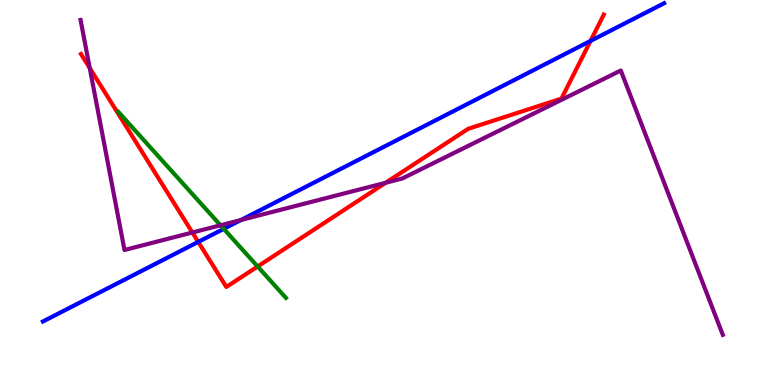[{'lines': ['blue', 'red'], 'intersections': [{'x': 2.56, 'y': 3.72}, {'x': 7.62, 'y': 8.94}]}, {'lines': ['green', 'red'], 'intersections': [{'x': 3.32, 'y': 3.08}]}, {'lines': ['purple', 'red'], 'intersections': [{'x': 1.16, 'y': 8.23}, {'x': 2.48, 'y': 3.96}, {'x': 4.98, 'y': 5.25}]}, {'lines': ['blue', 'green'], 'intersections': [{'x': 2.89, 'y': 4.06}]}, {'lines': ['blue', 'purple'], 'intersections': [{'x': 3.11, 'y': 4.29}]}, {'lines': ['green', 'purple'], 'intersections': [{'x': 2.85, 'y': 4.15}]}]